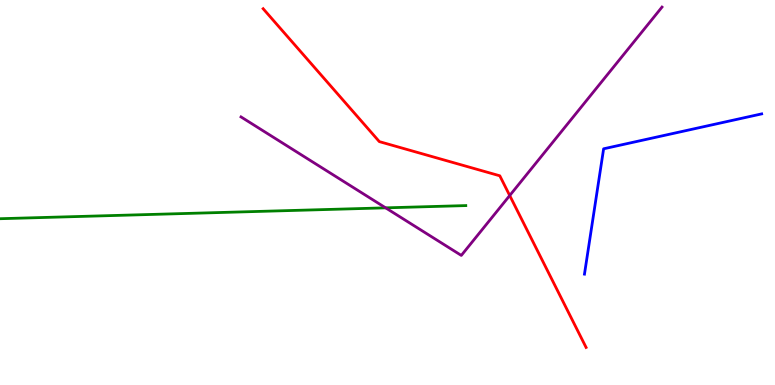[{'lines': ['blue', 'red'], 'intersections': []}, {'lines': ['green', 'red'], 'intersections': []}, {'lines': ['purple', 'red'], 'intersections': [{'x': 6.58, 'y': 4.92}]}, {'lines': ['blue', 'green'], 'intersections': []}, {'lines': ['blue', 'purple'], 'intersections': []}, {'lines': ['green', 'purple'], 'intersections': [{'x': 4.98, 'y': 4.6}]}]